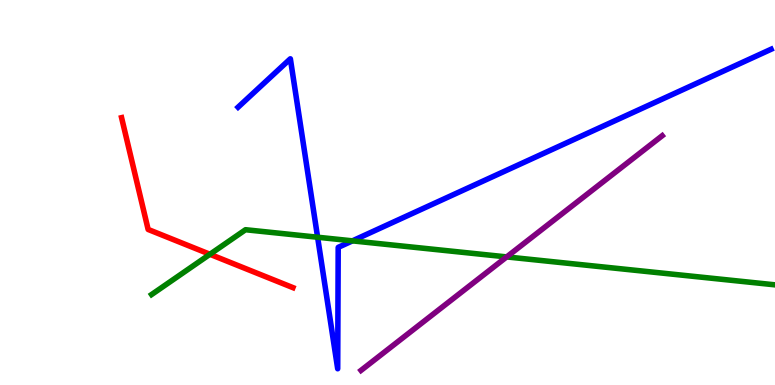[{'lines': ['blue', 'red'], 'intersections': []}, {'lines': ['green', 'red'], 'intersections': [{'x': 2.71, 'y': 3.4}]}, {'lines': ['purple', 'red'], 'intersections': []}, {'lines': ['blue', 'green'], 'intersections': [{'x': 4.1, 'y': 3.84}, {'x': 4.55, 'y': 3.74}]}, {'lines': ['blue', 'purple'], 'intersections': []}, {'lines': ['green', 'purple'], 'intersections': [{'x': 6.54, 'y': 3.33}]}]